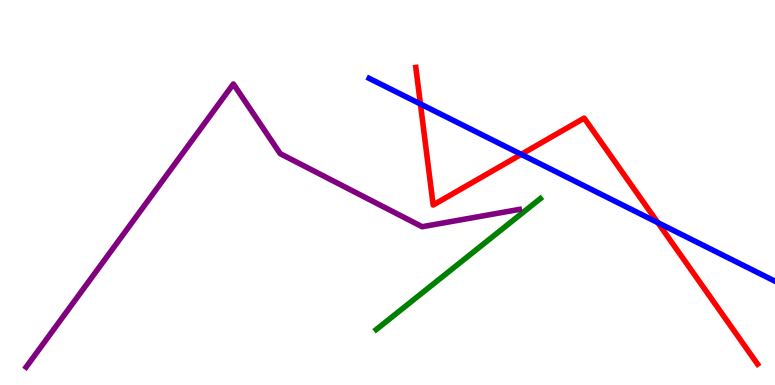[{'lines': ['blue', 'red'], 'intersections': [{'x': 5.42, 'y': 7.3}, {'x': 6.73, 'y': 5.99}, {'x': 8.49, 'y': 4.22}]}, {'lines': ['green', 'red'], 'intersections': []}, {'lines': ['purple', 'red'], 'intersections': []}, {'lines': ['blue', 'green'], 'intersections': []}, {'lines': ['blue', 'purple'], 'intersections': []}, {'lines': ['green', 'purple'], 'intersections': []}]